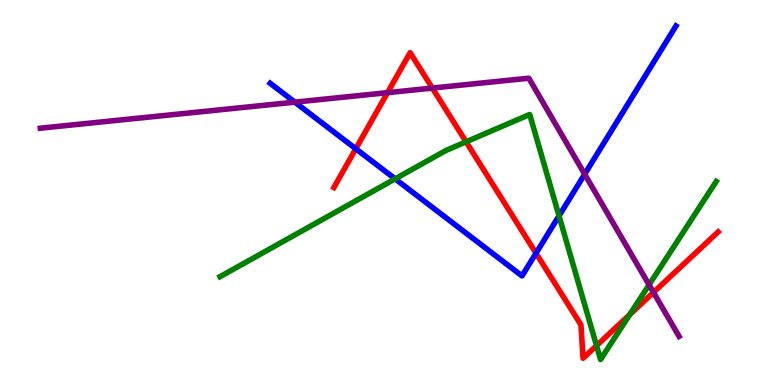[{'lines': ['blue', 'red'], 'intersections': [{'x': 4.59, 'y': 6.14}, {'x': 6.92, 'y': 3.42}]}, {'lines': ['green', 'red'], 'intersections': [{'x': 6.01, 'y': 6.32}, {'x': 7.7, 'y': 1.02}, {'x': 8.13, 'y': 1.83}]}, {'lines': ['purple', 'red'], 'intersections': [{'x': 5.0, 'y': 7.59}, {'x': 5.58, 'y': 7.71}, {'x': 8.43, 'y': 2.41}]}, {'lines': ['blue', 'green'], 'intersections': [{'x': 5.1, 'y': 5.35}, {'x': 7.21, 'y': 4.39}]}, {'lines': ['blue', 'purple'], 'intersections': [{'x': 3.8, 'y': 7.35}, {'x': 7.54, 'y': 5.48}]}, {'lines': ['green', 'purple'], 'intersections': [{'x': 8.38, 'y': 2.6}]}]